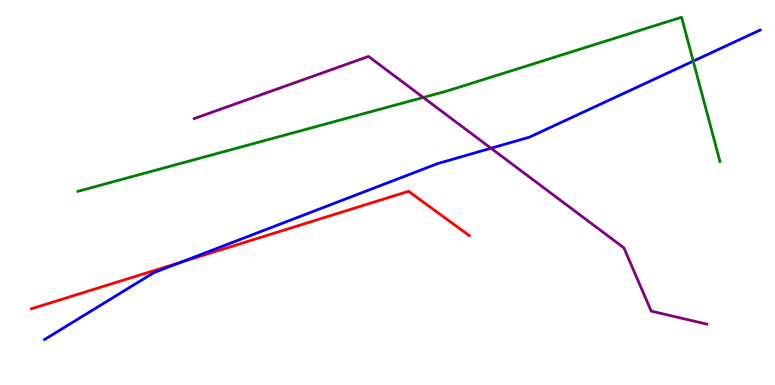[{'lines': ['blue', 'red'], 'intersections': [{'x': 2.34, 'y': 3.19}]}, {'lines': ['green', 'red'], 'intersections': []}, {'lines': ['purple', 'red'], 'intersections': []}, {'lines': ['blue', 'green'], 'intersections': [{'x': 8.95, 'y': 8.41}]}, {'lines': ['blue', 'purple'], 'intersections': [{'x': 6.34, 'y': 6.15}]}, {'lines': ['green', 'purple'], 'intersections': [{'x': 5.46, 'y': 7.47}]}]